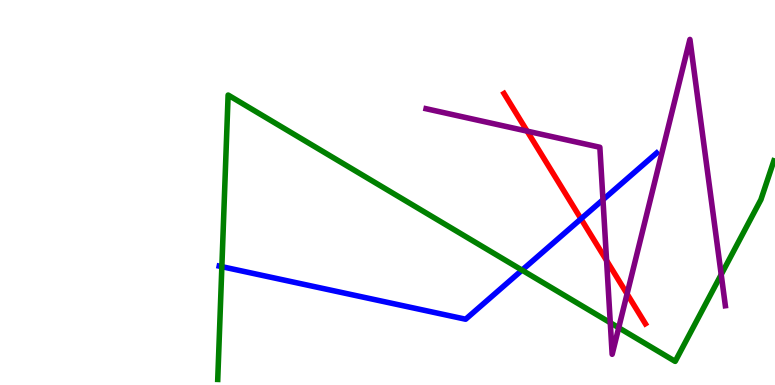[{'lines': ['blue', 'red'], 'intersections': [{'x': 7.5, 'y': 4.32}]}, {'lines': ['green', 'red'], 'intersections': []}, {'lines': ['purple', 'red'], 'intersections': [{'x': 6.8, 'y': 6.59}, {'x': 7.83, 'y': 3.23}, {'x': 8.09, 'y': 2.37}]}, {'lines': ['blue', 'green'], 'intersections': [{'x': 2.86, 'y': 3.07}, {'x': 6.74, 'y': 2.98}]}, {'lines': ['blue', 'purple'], 'intersections': [{'x': 7.78, 'y': 4.81}]}, {'lines': ['green', 'purple'], 'intersections': [{'x': 7.87, 'y': 1.62}, {'x': 7.98, 'y': 1.49}, {'x': 9.31, 'y': 2.87}]}]